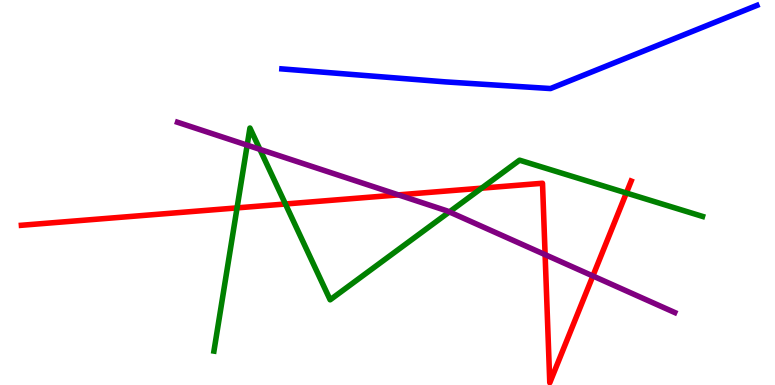[{'lines': ['blue', 'red'], 'intersections': []}, {'lines': ['green', 'red'], 'intersections': [{'x': 3.06, 'y': 4.6}, {'x': 3.68, 'y': 4.7}, {'x': 6.21, 'y': 5.11}, {'x': 8.08, 'y': 4.99}]}, {'lines': ['purple', 'red'], 'intersections': [{'x': 5.14, 'y': 4.94}, {'x': 7.03, 'y': 3.39}, {'x': 7.65, 'y': 2.83}]}, {'lines': ['blue', 'green'], 'intersections': []}, {'lines': ['blue', 'purple'], 'intersections': []}, {'lines': ['green', 'purple'], 'intersections': [{'x': 3.19, 'y': 6.23}, {'x': 3.35, 'y': 6.12}, {'x': 5.8, 'y': 4.5}]}]